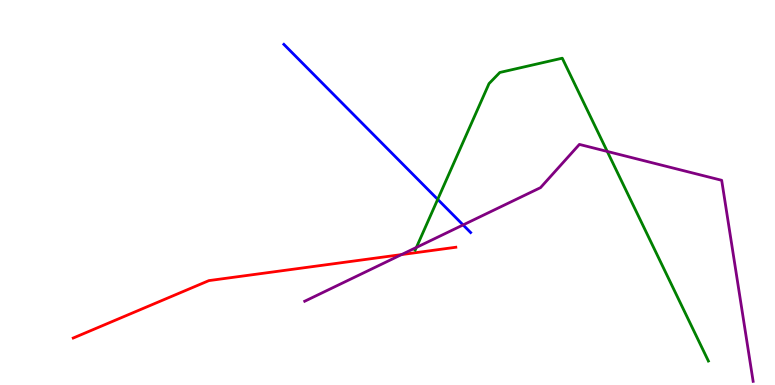[{'lines': ['blue', 'red'], 'intersections': []}, {'lines': ['green', 'red'], 'intersections': []}, {'lines': ['purple', 'red'], 'intersections': [{'x': 5.18, 'y': 3.39}]}, {'lines': ['blue', 'green'], 'intersections': [{'x': 5.65, 'y': 4.82}]}, {'lines': ['blue', 'purple'], 'intersections': [{'x': 5.98, 'y': 4.16}]}, {'lines': ['green', 'purple'], 'intersections': [{'x': 5.37, 'y': 3.57}, {'x': 7.84, 'y': 6.07}]}]